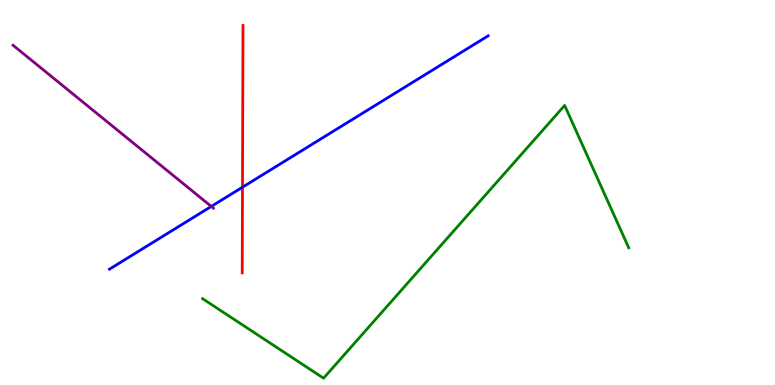[{'lines': ['blue', 'red'], 'intersections': [{'x': 3.13, 'y': 5.14}]}, {'lines': ['green', 'red'], 'intersections': []}, {'lines': ['purple', 'red'], 'intersections': []}, {'lines': ['blue', 'green'], 'intersections': []}, {'lines': ['blue', 'purple'], 'intersections': [{'x': 2.73, 'y': 4.64}]}, {'lines': ['green', 'purple'], 'intersections': []}]